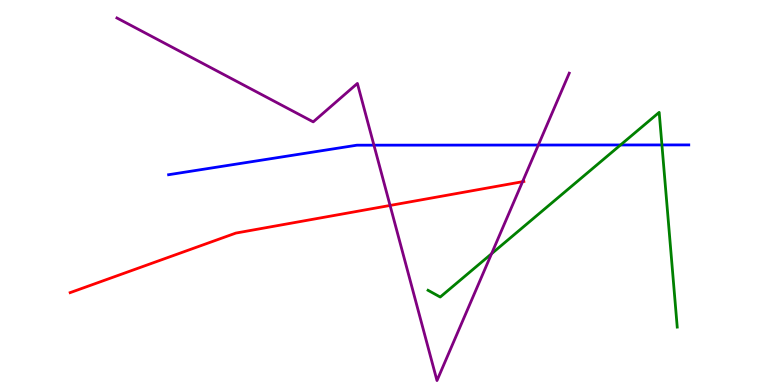[{'lines': ['blue', 'red'], 'intersections': []}, {'lines': ['green', 'red'], 'intersections': []}, {'lines': ['purple', 'red'], 'intersections': [{'x': 5.03, 'y': 4.66}, {'x': 6.74, 'y': 5.28}]}, {'lines': ['blue', 'green'], 'intersections': [{'x': 8.01, 'y': 6.23}, {'x': 8.54, 'y': 6.24}]}, {'lines': ['blue', 'purple'], 'intersections': [{'x': 4.82, 'y': 6.23}, {'x': 6.95, 'y': 6.23}]}, {'lines': ['green', 'purple'], 'intersections': [{'x': 6.34, 'y': 3.41}]}]